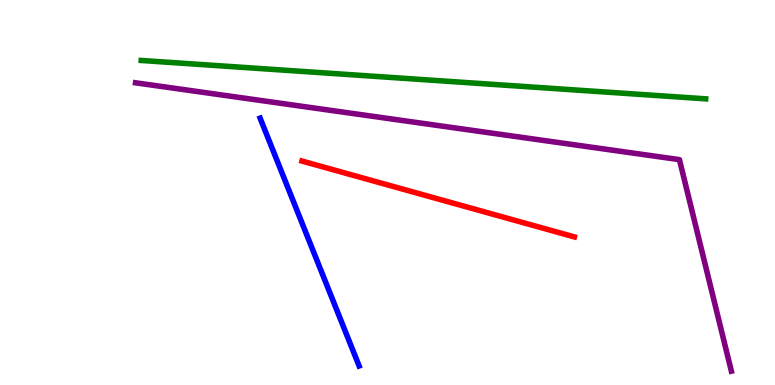[{'lines': ['blue', 'red'], 'intersections': []}, {'lines': ['green', 'red'], 'intersections': []}, {'lines': ['purple', 'red'], 'intersections': []}, {'lines': ['blue', 'green'], 'intersections': []}, {'lines': ['blue', 'purple'], 'intersections': []}, {'lines': ['green', 'purple'], 'intersections': []}]